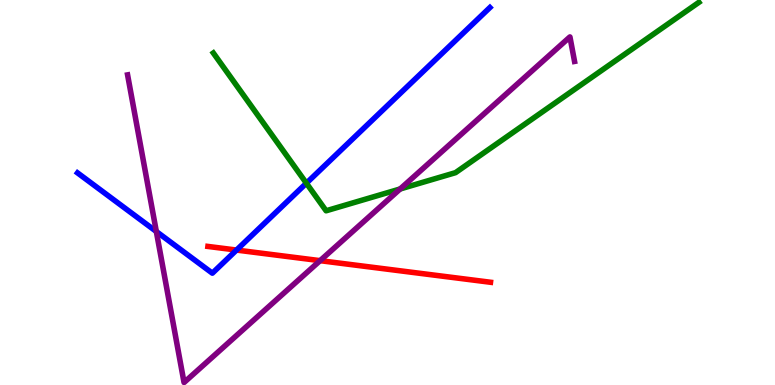[{'lines': ['blue', 'red'], 'intersections': [{'x': 3.05, 'y': 3.5}]}, {'lines': ['green', 'red'], 'intersections': []}, {'lines': ['purple', 'red'], 'intersections': [{'x': 4.13, 'y': 3.23}]}, {'lines': ['blue', 'green'], 'intersections': [{'x': 3.95, 'y': 5.24}]}, {'lines': ['blue', 'purple'], 'intersections': [{'x': 2.02, 'y': 3.99}]}, {'lines': ['green', 'purple'], 'intersections': [{'x': 5.16, 'y': 5.09}]}]